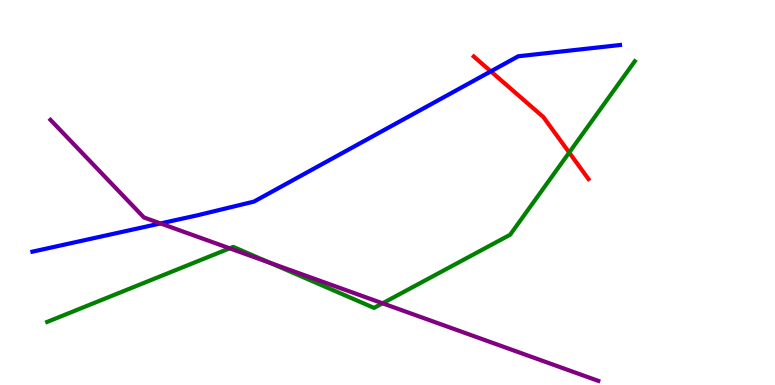[{'lines': ['blue', 'red'], 'intersections': [{'x': 6.33, 'y': 8.15}]}, {'lines': ['green', 'red'], 'intersections': [{'x': 7.34, 'y': 6.04}]}, {'lines': ['purple', 'red'], 'intersections': []}, {'lines': ['blue', 'green'], 'intersections': []}, {'lines': ['blue', 'purple'], 'intersections': [{'x': 2.07, 'y': 4.2}]}, {'lines': ['green', 'purple'], 'intersections': [{'x': 2.96, 'y': 3.55}, {'x': 3.48, 'y': 3.17}, {'x': 4.94, 'y': 2.12}]}]